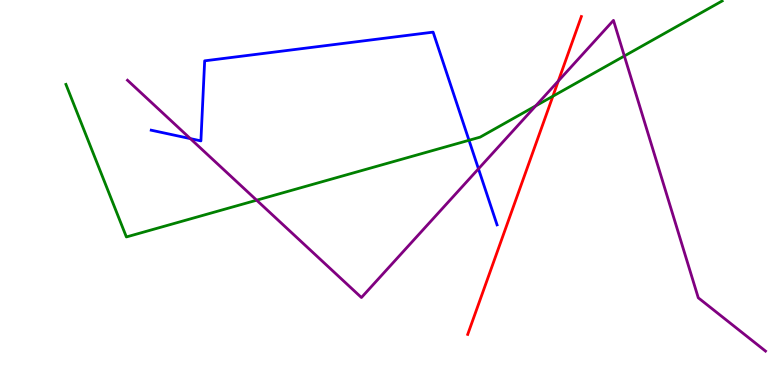[{'lines': ['blue', 'red'], 'intersections': []}, {'lines': ['green', 'red'], 'intersections': [{'x': 7.13, 'y': 7.5}]}, {'lines': ['purple', 'red'], 'intersections': [{'x': 7.2, 'y': 7.9}]}, {'lines': ['blue', 'green'], 'intersections': [{'x': 6.05, 'y': 6.36}]}, {'lines': ['blue', 'purple'], 'intersections': [{'x': 2.46, 'y': 6.4}, {'x': 6.17, 'y': 5.61}]}, {'lines': ['green', 'purple'], 'intersections': [{'x': 3.31, 'y': 4.8}, {'x': 6.91, 'y': 7.25}, {'x': 8.06, 'y': 8.55}]}]